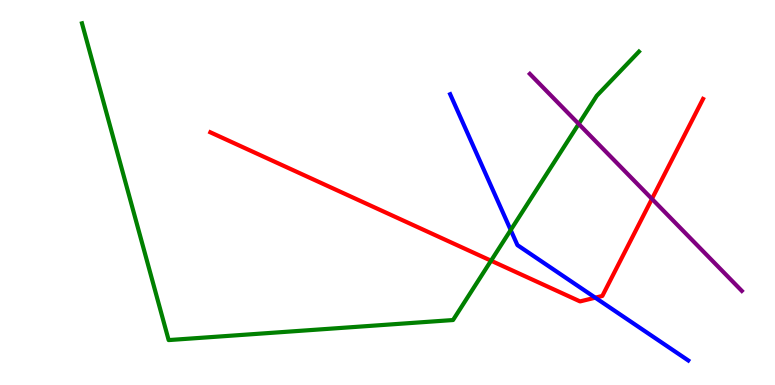[{'lines': ['blue', 'red'], 'intersections': [{'x': 7.68, 'y': 2.27}]}, {'lines': ['green', 'red'], 'intersections': [{'x': 6.34, 'y': 3.23}]}, {'lines': ['purple', 'red'], 'intersections': [{'x': 8.41, 'y': 4.83}]}, {'lines': ['blue', 'green'], 'intersections': [{'x': 6.59, 'y': 4.02}]}, {'lines': ['blue', 'purple'], 'intersections': []}, {'lines': ['green', 'purple'], 'intersections': [{'x': 7.47, 'y': 6.78}]}]